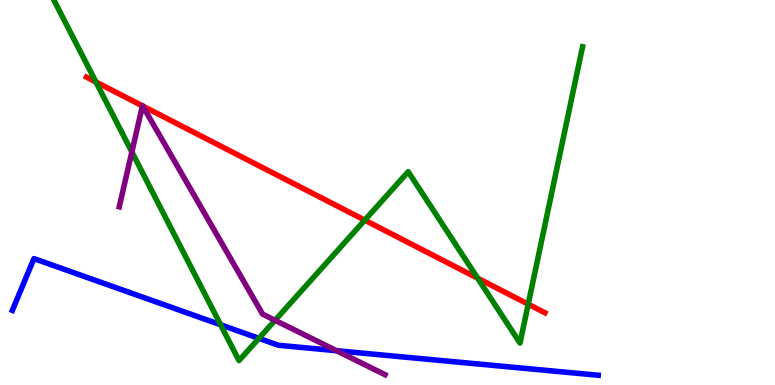[{'lines': ['blue', 'red'], 'intersections': []}, {'lines': ['green', 'red'], 'intersections': [{'x': 1.24, 'y': 7.87}, {'x': 4.71, 'y': 4.28}, {'x': 6.16, 'y': 2.77}, {'x': 6.82, 'y': 2.1}]}, {'lines': ['purple', 'red'], 'intersections': [{'x': 1.84, 'y': 7.25}, {'x': 1.84, 'y': 7.25}]}, {'lines': ['blue', 'green'], 'intersections': [{'x': 2.85, 'y': 1.56}, {'x': 3.34, 'y': 1.21}]}, {'lines': ['blue', 'purple'], 'intersections': [{'x': 4.34, 'y': 0.891}]}, {'lines': ['green', 'purple'], 'intersections': [{'x': 1.7, 'y': 6.05}, {'x': 3.55, 'y': 1.68}]}]